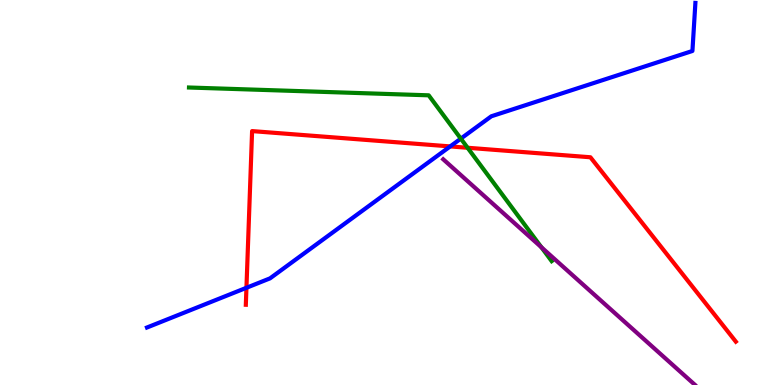[{'lines': ['blue', 'red'], 'intersections': [{'x': 3.18, 'y': 2.53}, {'x': 5.81, 'y': 6.2}]}, {'lines': ['green', 'red'], 'intersections': [{'x': 6.03, 'y': 6.16}]}, {'lines': ['purple', 'red'], 'intersections': []}, {'lines': ['blue', 'green'], 'intersections': [{'x': 5.95, 'y': 6.4}]}, {'lines': ['blue', 'purple'], 'intersections': []}, {'lines': ['green', 'purple'], 'intersections': [{'x': 6.99, 'y': 3.58}]}]